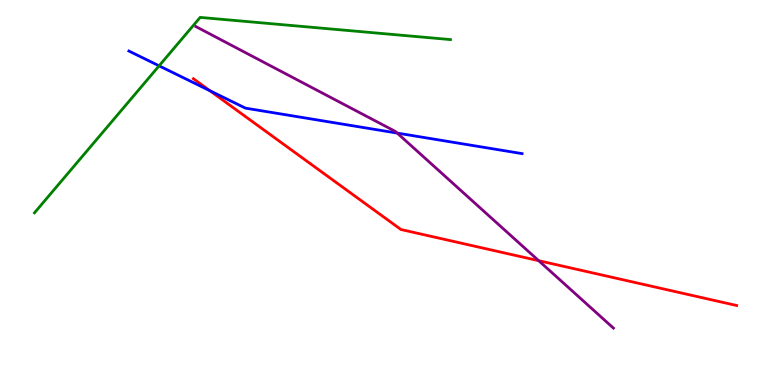[{'lines': ['blue', 'red'], 'intersections': [{'x': 2.71, 'y': 7.64}]}, {'lines': ['green', 'red'], 'intersections': []}, {'lines': ['purple', 'red'], 'intersections': [{'x': 6.95, 'y': 3.23}]}, {'lines': ['blue', 'green'], 'intersections': [{'x': 2.05, 'y': 8.29}]}, {'lines': ['blue', 'purple'], 'intersections': [{'x': 5.13, 'y': 6.54}]}, {'lines': ['green', 'purple'], 'intersections': []}]